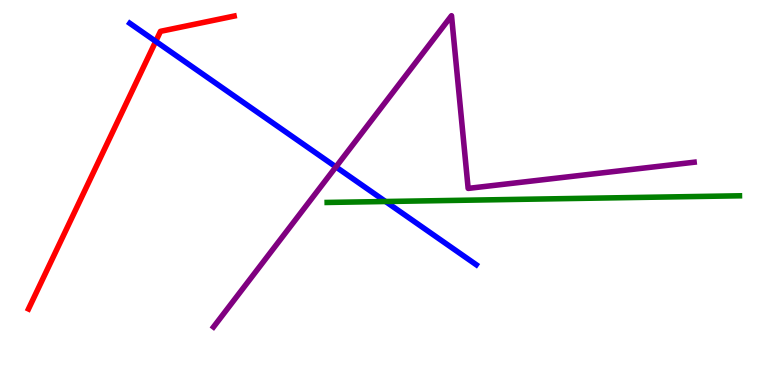[{'lines': ['blue', 'red'], 'intersections': [{'x': 2.01, 'y': 8.93}]}, {'lines': ['green', 'red'], 'intersections': []}, {'lines': ['purple', 'red'], 'intersections': []}, {'lines': ['blue', 'green'], 'intersections': [{'x': 4.97, 'y': 4.77}]}, {'lines': ['blue', 'purple'], 'intersections': [{'x': 4.33, 'y': 5.66}]}, {'lines': ['green', 'purple'], 'intersections': []}]